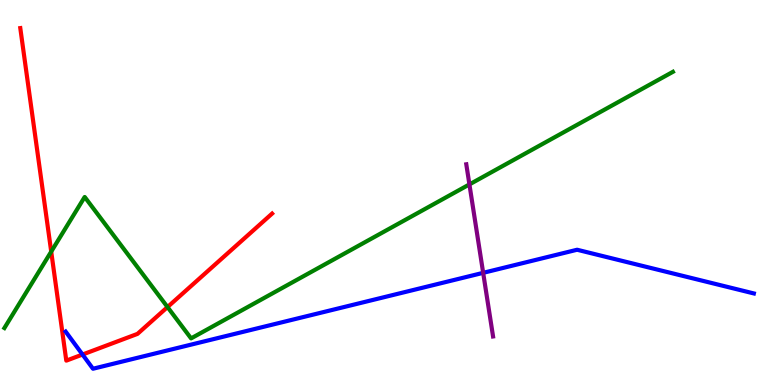[{'lines': ['blue', 'red'], 'intersections': [{'x': 1.06, 'y': 0.791}]}, {'lines': ['green', 'red'], 'intersections': [{'x': 0.661, 'y': 3.46}, {'x': 2.16, 'y': 2.02}]}, {'lines': ['purple', 'red'], 'intersections': []}, {'lines': ['blue', 'green'], 'intersections': []}, {'lines': ['blue', 'purple'], 'intersections': [{'x': 6.23, 'y': 2.91}]}, {'lines': ['green', 'purple'], 'intersections': [{'x': 6.06, 'y': 5.21}]}]